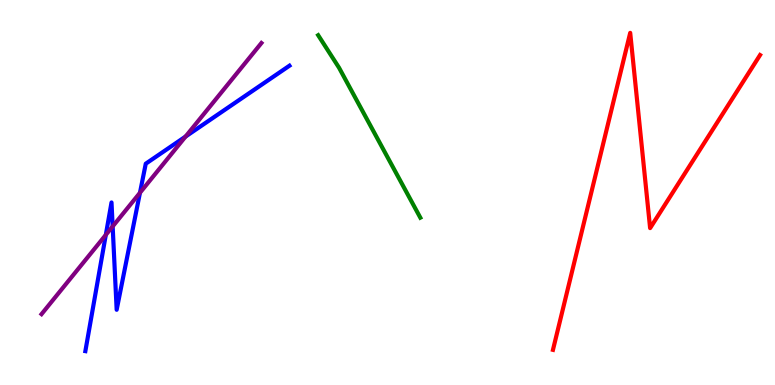[{'lines': ['blue', 'red'], 'intersections': []}, {'lines': ['green', 'red'], 'intersections': []}, {'lines': ['purple', 'red'], 'intersections': []}, {'lines': ['blue', 'green'], 'intersections': []}, {'lines': ['blue', 'purple'], 'intersections': [{'x': 1.37, 'y': 3.9}, {'x': 1.45, 'y': 4.12}, {'x': 1.81, 'y': 4.99}, {'x': 2.39, 'y': 6.45}]}, {'lines': ['green', 'purple'], 'intersections': []}]